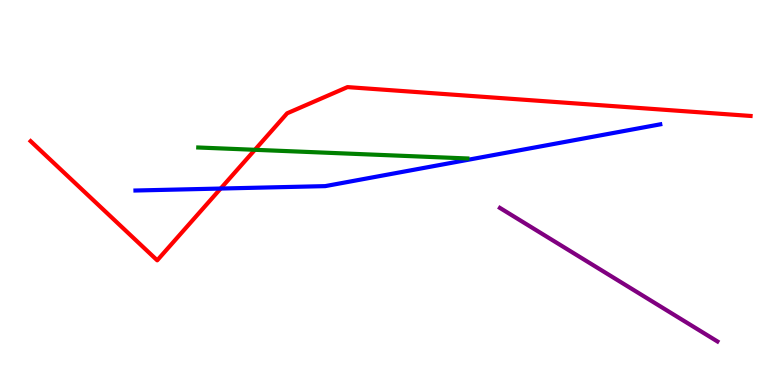[{'lines': ['blue', 'red'], 'intersections': [{'x': 2.85, 'y': 5.1}]}, {'lines': ['green', 'red'], 'intersections': [{'x': 3.29, 'y': 6.11}]}, {'lines': ['purple', 'red'], 'intersections': []}, {'lines': ['blue', 'green'], 'intersections': []}, {'lines': ['blue', 'purple'], 'intersections': []}, {'lines': ['green', 'purple'], 'intersections': []}]